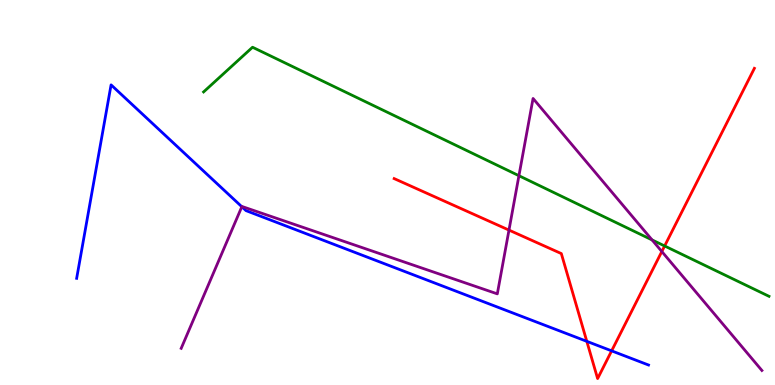[{'lines': ['blue', 'red'], 'intersections': [{'x': 7.57, 'y': 1.13}, {'x': 7.89, 'y': 0.887}]}, {'lines': ['green', 'red'], 'intersections': [{'x': 8.58, 'y': 3.61}]}, {'lines': ['purple', 'red'], 'intersections': [{'x': 6.57, 'y': 4.02}, {'x': 8.54, 'y': 3.47}]}, {'lines': ['blue', 'green'], 'intersections': []}, {'lines': ['blue', 'purple'], 'intersections': [{'x': 3.12, 'y': 4.63}]}, {'lines': ['green', 'purple'], 'intersections': [{'x': 6.7, 'y': 5.44}, {'x': 8.41, 'y': 3.77}]}]